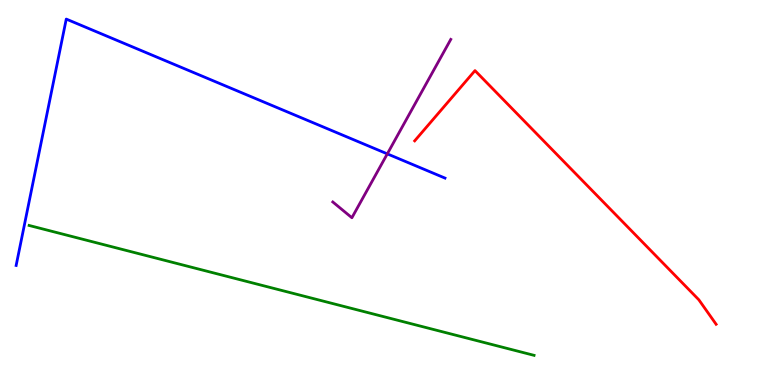[{'lines': ['blue', 'red'], 'intersections': []}, {'lines': ['green', 'red'], 'intersections': []}, {'lines': ['purple', 'red'], 'intersections': []}, {'lines': ['blue', 'green'], 'intersections': []}, {'lines': ['blue', 'purple'], 'intersections': [{'x': 5.0, 'y': 6.0}]}, {'lines': ['green', 'purple'], 'intersections': []}]